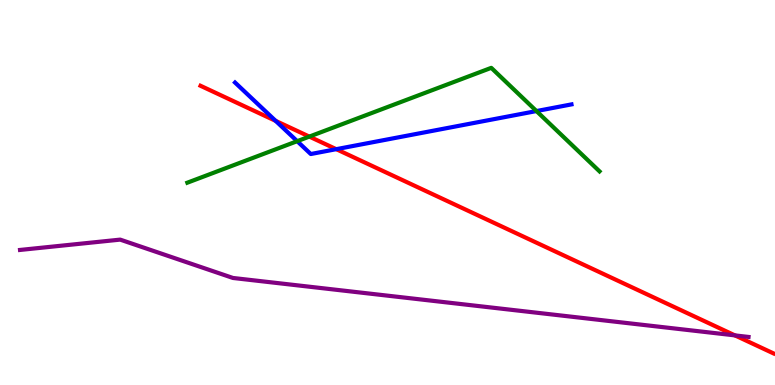[{'lines': ['blue', 'red'], 'intersections': [{'x': 3.56, 'y': 6.86}, {'x': 4.34, 'y': 6.13}]}, {'lines': ['green', 'red'], 'intersections': [{'x': 3.99, 'y': 6.45}]}, {'lines': ['purple', 'red'], 'intersections': [{'x': 9.48, 'y': 1.29}]}, {'lines': ['blue', 'green'], 'intersections': [{'x': 3.83, 'y': 6.33}, {'x': 6.92, 'y': 7.12}]}, {'lines': ['blue', 'purple'], 'intersections': []}, {'lines': ['green', 'purple'], 'intersections': []}]